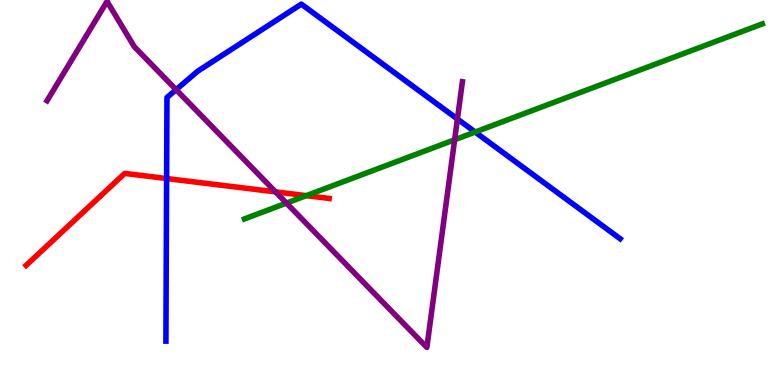[{'lines': ['blue', 'red'], 'intersections': [{'x': 2.15, 'y': 5.36}]}, {'lines': ['green', 'red'], 'intersections': [{'x': 3.95, 'y': 4.92}]}, {'lines': ['purple', 'red'], 'intersections': [{'x': 3.56, 'y': 5.02}]}, {'lines': ['blue', 'green'], 'intersections': [{'x': 6.13, 'y': 6.57}]}, {'lines': ['blue', 'purple'], 'intersections': [{'x': 2.27, 'y': 7.67}, {'x': 5.9, 'y': 6.91}]}, {'lines': ['green', 'purple'], 'intersections': [{'x': 3.7, 'y': 4.72}, {'x': 5.87, 'y': 6.37}]}]